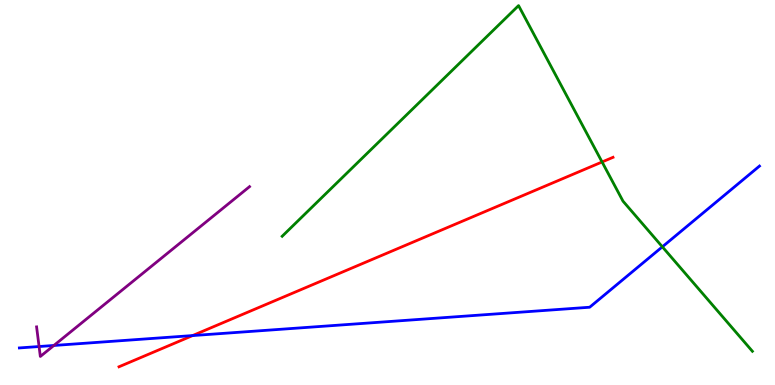[{'lines': ['blue', 'red'], 'intersections': [{'x': 2.49, 'y': 1.28}]}, {'lines': ['green', 'red'], 'intersections': [{'x': 7.77, 'y': 5.79}]}, {'lines': ['purple', 'red'], 'intersections': []}, {'lines': ['blue', 'green'], 'intersections': [{'x': 8.55, 'y': 3.59}]}, {'lines': ['blue', 'purple'], 'intersections': [{'x': 0.504, 'y': 0.999}, {'x': 0.695, 'y': 1.03}]}, {'lines': ['green', 'purple'], 'intersections': []}]